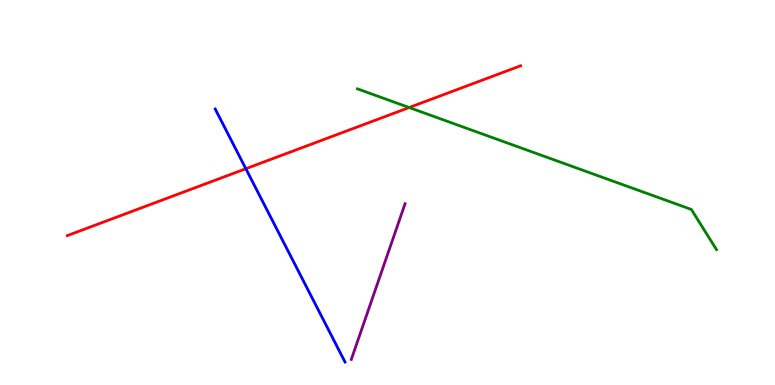[{'lines': ['blue', 'red'], 'intersections': [{'x': 3.17, 'y': 5.62}]}, {'lines': ['green', 'red'], 'intersections': [{'x': 5.28, 'y': 7.21}]}, {'lines': ['purple', 'red'], 'intersections': []}, {'lines': ['blue', 'green'], 'intersections': []}, {'lines': ['blue', 'purple'], 'intersections': []}, {'lines': ['green', 'purple'], 'intersections': []}]